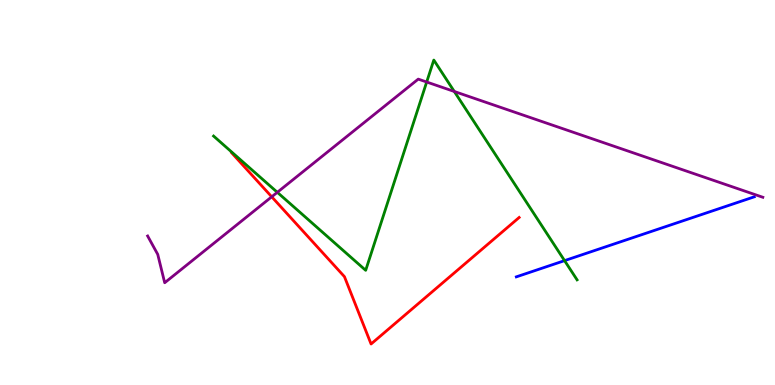[{'lines': ['blue', 'red'], 'intersections': []}, {'lines': ['green', 'red'], 'intersections': []}, {'lines': ['purple', 'red'], 'intersections': [{'x': 3.51, 'y': 4.89}]}, {'lines': ['blue', 'green'], 'intersections': [{'x': 7.28, 'y': 3.23}]}, {'lines': ['blue', 'purple'], 'intersections': []}, {'lines': ['green', 'purple'], 'intersections': [{'x': 3.58, 'y': 5.0}, {'x': 5.51, 'y': 7.87}, {'x': 5.86, 'y': 7.62}]}]